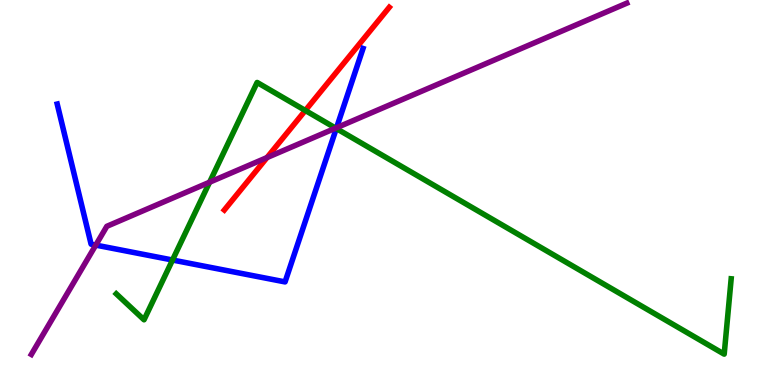[{'lines': ['blue', 'red'], 'intersections': []}, {'lines': ['green', 'red'], 'intersections': [{'x': 3.94, 'y': 7.13}]}, {'lines': ['purple', 'red'], 'intersections': [{'x': 3.45, 'y': 5.91}]}, {'lines': ['blue', 'green'], 'intersections': [{'x': 2.23, 'y': 3.25}, {'x': 4.34, 'y': 6.66}]}, {'lines': ['blue', 'purple'], 'intersections': [{'x': 1.24, 'y': 3.63}, {'x': 4.34, 'y': 6.68}]}, {'lines': ['green', 'purple'], 'intersections': [{'x': 2.7, 'y': 5.27}, {'x': 4.33, 'y': 6.67}]}]